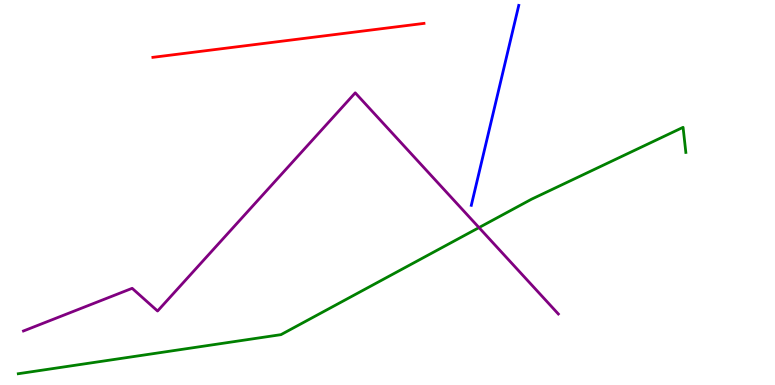[{'lines': ['blue', 'red'], 'intersections': []}, {'lines': ['green', 'red'], 'intersections': []}, {'lines': ['purple', 'red'], 'intersections': []}, {'lines': ['blue', 'green'], 'intersections': []}, {'lines': ['blue', 'purple'], 'intersections': []}, {'lines': ['green', 'purple'], 'intersections': [{'x': 6.18, 'y': 4.09}]}]